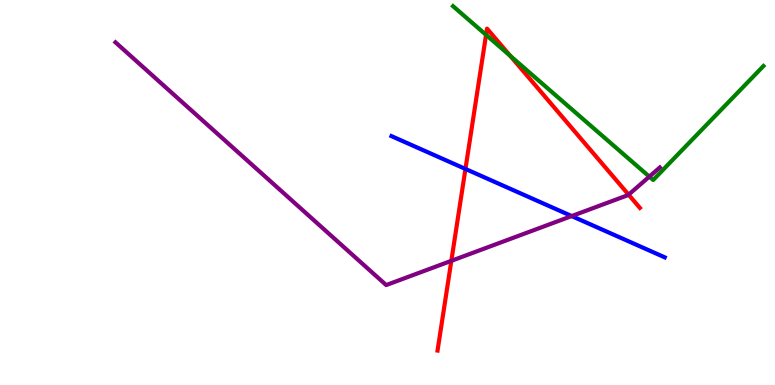[{'lines': ['blue', 'red'], 'intersections': [{'x': 6.01, 'y': 5.61}]}, {'lines': ['green', 'red'], 'intersections': [{'x': 6.27, 'y': 9.09}, {'x': 6.58, 'y': 8.55}]}, {'lines': ['purple', 'red'], 'intersections': [{'x': 5.82, 'y': 3.23}, {'x': 8.11, 'y': 4.94}]}, {'lines': ['blue', 'green'], 'intersections': []}, {'lines': ['blue', 'purple'], 'intersections': [{'x': 7.38, 'y': 4.39}]}, {'lines': ['green', 'purple'], 'intersections': [{'x': 8.38, 'y': 5.41}]}]